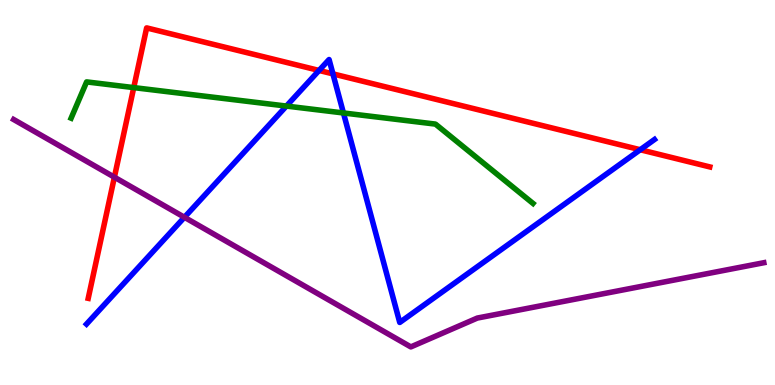[{'lines': ['blue', 'red'], 'intersections': [{'x': 4.12, 'y': 8.17}, {'x': 4.3, 'y': 8.08}, {'x': 8.26, 'y': 6.11}]}, {'lines': ['green', 'red'], 'intersections': [{'x': 1.73, 'y': 7.72}]}, {'lines': ['purple', 'red'], 'intersections': [{'x': 1.48, 'y': 5.4}]}, {'lines': ['blue', 'green'], 'intersections': [{'x': 3.7, 'y': 7.24}, {'x': 4.43, 'y': 7.07}]}, {'lines': ['blue', 'purple'], 'intersections': [{'x': 2.38, 'y': 4.36}]}, {'lines': ['green', 'purple'], 'intersections': []}]